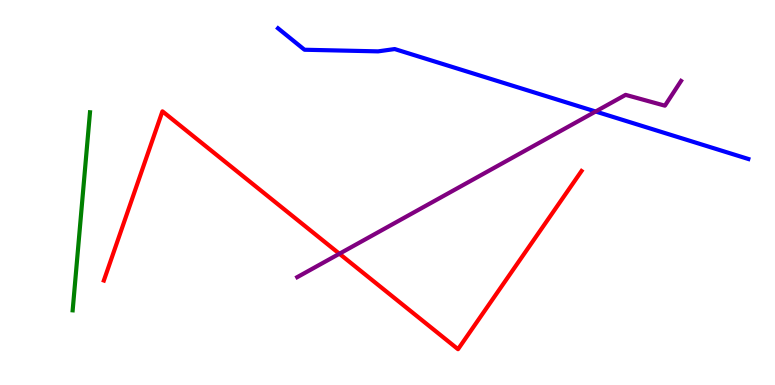[{'lines': ['blue', 'red'], 'intersections': []}, {'lines': ['green', 'red'], 'intersections': []}, {'lines': ['purple', 'red'], 'intersections': [{'x': 4.38, 'y': 3.41}]}, {'lines': ['blue', 'green'], 'intersections': []}, {'lines': ['blue', 'purple'], 'intersections': [{'x': 7.69, 'y': 7.1}]}, {'lines': ['green', 'purple'], 'intersections': []}]